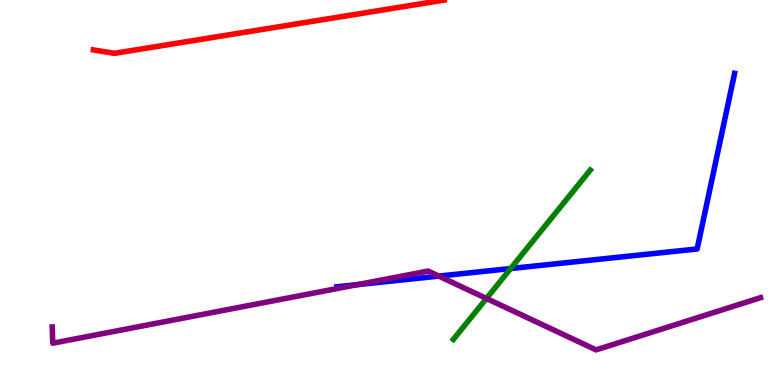[{'lines': ['blue', 'red'], 'intersections': []}, {'lines': ['green', 'red'], 'intersections': []}, {'lines': ['purple', 'red'], 'intersections': []}, {'lines': ['blue', 'green'], 'intersections': [{'x': 6.59, 'y': 3.02}]}, {'lines': ['blue', 'purple'], 'intersections': [{'x': 4.61, 'y': 2.61}, {'x': 5.66, 'y': 2.83}]}, {'lines': ['green', 'purple'], 'intersections': [{'x': 6.28, 'y': 2.25}]}]